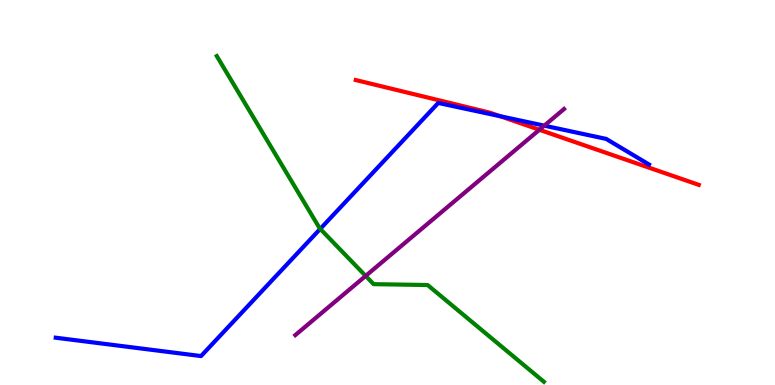[{'lines': ['blue', 'red'], 'intersections': [{'x': 6.45, 'y': 6.98}]}, {'lines': ['green', 'red'], 'intersections': []}, {'lines': ['purple', 'red'], 'intersections': [{'x': 6.96, 'y': 6.63}]}, {'lines': ['blue', 'green'], 'intersections': [{'x': 4.13, 'y': 4.05}]}, {'lines': ['blue', 'purple'], 'intersections': [{'x': 7.02, 'y': 6.74}]}, {'lines': ['green', 'purple'], 'intersections': [{'x': 4.72, 'y': 2.83}]}]